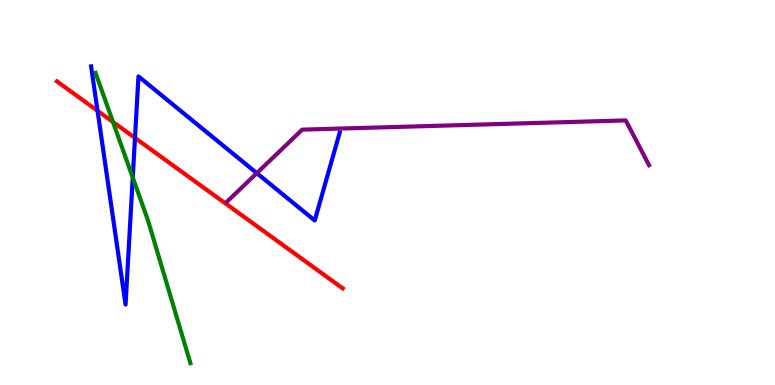[{'lines': ['blue', 'red'], 'intersections': [{'x': 1.26, 'y': 7.12}, {'x': 1.74, 'y': 6.42}]}, {'lines': ['green', 'red'], 'intersections': [{'x': 1.46, 'y': 6.83}]}, {'lines': ['purple', 'red'], 'intersections': []}, {'lines': ['blue', 'green'], 'intersections': [{'x': 1.71, 'y': 5.39}]}, {'lines': ['blue', 'purple'], 'intersections': [{'x': 3.31, 'y': 5.5}]}, {'lines': ['green', 'purple'], 'intersections': []}]